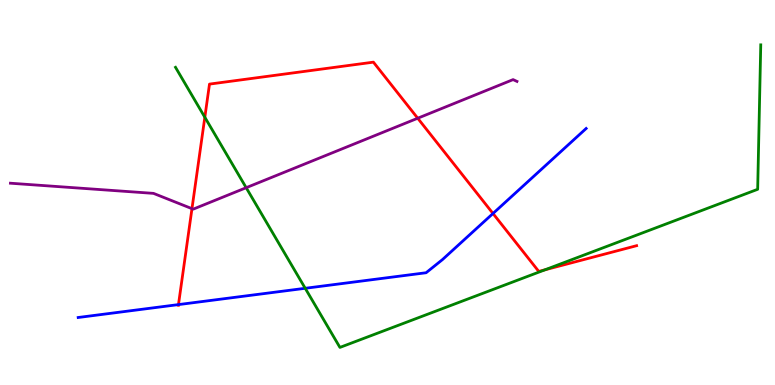[{'lines': ['blue', 'red'], 'intersections': [{'x': 2.3, 'y': 2.09}, {'x': 6.36, 'y': 4.45}]}, {'lines': ['green', 'red'], 'intersections': [{'x': 2.64, 'y': 6.95}, {'x': 7.03, 'y': 2.99}]}, {'lines': ['purple', 'red'], 'intersections': [{'x': 2.48, 'y': 4.58}, {'x': 5.39, 'y': 6.93}]}, {'lines': ['blue', 'green'], 'intersections': [{'x': 3.94, 'y': 2.51}]}, {'lines': ['blue', 'purple'], 'intersections': []}, {'lines': ['green', 'purple'], 'intersections': [{'x': 3.18, 'y': 5.12}]}]